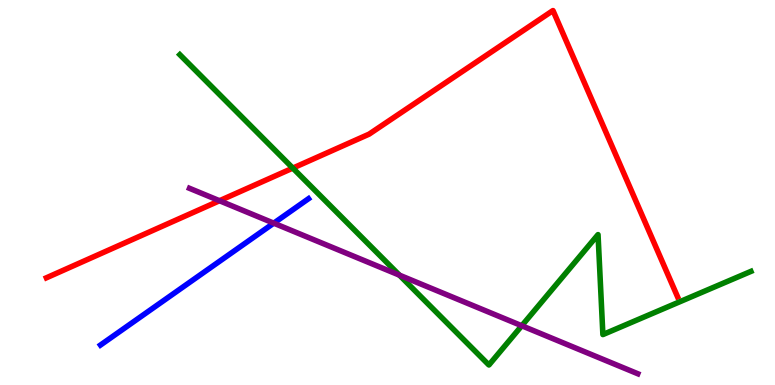[{'lines': ['blue', 'red'], 'intersections': []}, {'lines': ['green', 'red'], 'intersections': [{'x': 3.78, 'y': 5.63}]}, {'lines': ['purple', 'red'], 'intersections': [{'x': 2.83, 'y': 4.79}]}, {'lines': ['blue', 'green'], 'intersections': []}, {'lines': ['blue', 'purple'], 'intersections': [{'x': 3.53, 'y': 4.2}]}, {'lines': ['green', 'purple'], 'intersections': [{'x': 5.15, 'y': 2.85}, {'x': 6.73, 'y': 1.54}]}]